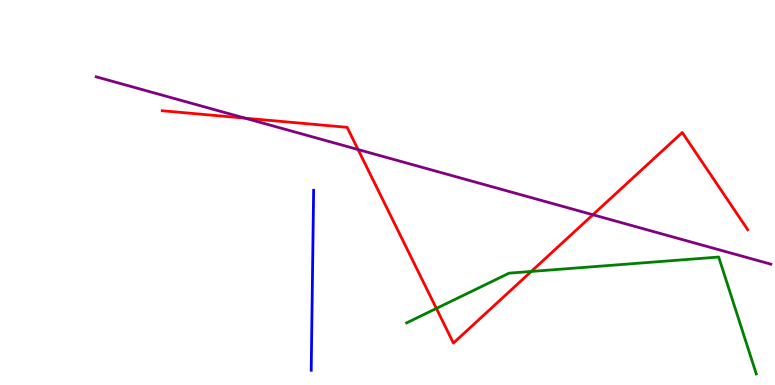[{'lines': ['blue', 'red'], 'intersections': []}, {'lines': ['green', 'red'], 'intersections': [{'x': 5.63, 'y': 1.99}, {'x': 6.85, 'y': 2.95}]}, {'lines': ['purple', 'red'], 'intersections': [{'x': 3.16, 'y': 6.93}, {'x': 4.62, 'y': 6.12}, {'x': 7.65, 'y': 4.42}]}, {'lines': ['blue', 'green'], 'intersections': []}, {'lines': ['blue', 'purple'], 'intersections': []}, {'lines': ['green', 'purple'], 'intersections': []}]